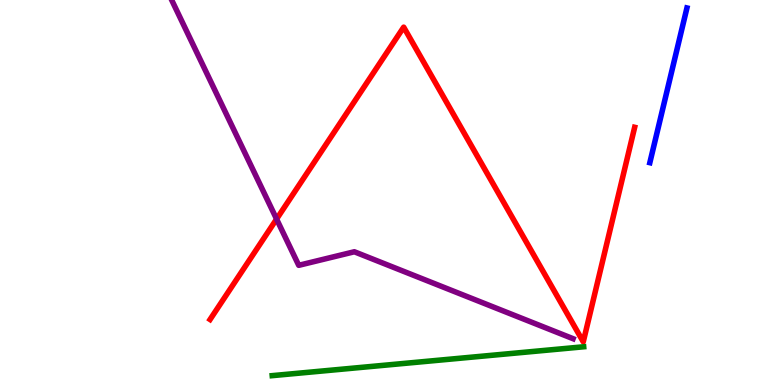[{'lines': ['blue', 'red'], 'intersections': []}, {'lines': ['green', 'red'], 'intersections': []}, {'lines': ['purple', 'red'], 'intersections': [{'x': 3.57, 'y': 4.31}]}, {'lines': ['blue', 'green'], 'intersections': []}, {'lines': ['blue', 'purple'], 'intersections': []}, {'lines': ['green', 'purple'], 'intersections': []}]